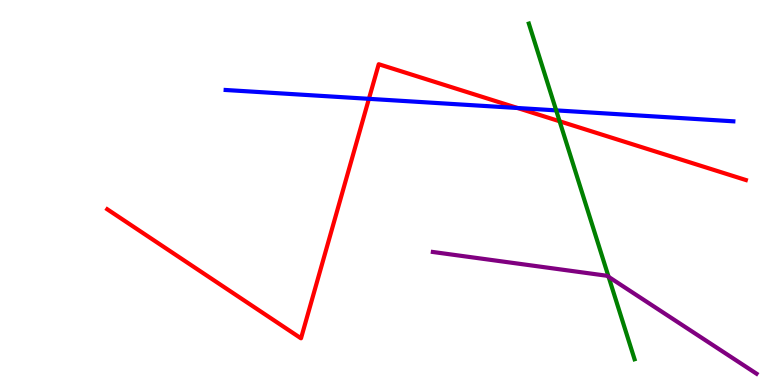[{'lines': ['blue', 'red'], 'intersections': [{'x': 4.76, 'y': 7.43}, {'x': 6.68, 'y': 7.19}]}, {'lines': ['green', 'red'], 'intersections': [{'x': 7.22, 'y': 6.85}]}, {'lines': ['purple', 'red'], 'intersections': []}, {'lines': ['blue', 'green'], 'intersections': [{'x': 7.18, 'y': 7.13}]}, {'lines': ['blue', 'purple'], 'intersections': []}, {'lines': ['green', 'purple'], 'intersections': [{'x': 7.85, 'y': 2.81}]}]